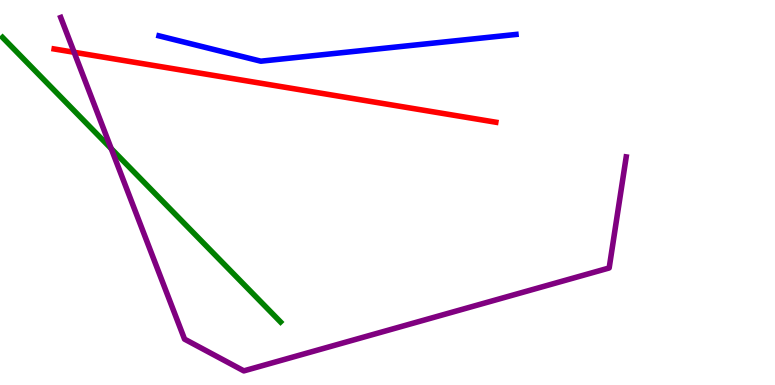[{'lines': ['blue', 'red'], 'intersections': []}, {'lines': ['green', 'red'], 'intersections': []}, {'lines': ['purple', 'red'], 'intersections': [{'x': 0.956, 'y': 8.64}]}, {'lines': ['blue', 'green'], 'intersections': []}, {'lines': ['blue', 'purple'], 'intersections': []}, {'lines': ['green', 'purple'], 'intersections': [{'x': 1.44, 'y': 6.14}]}]